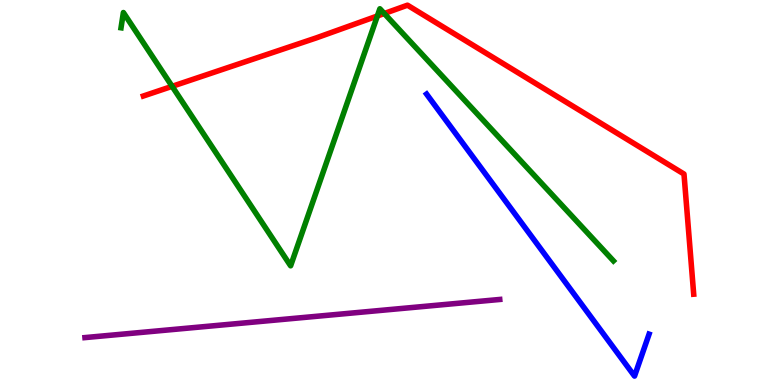[{'lines': ['blue', 'red'], 'intersections': []}, {'lines': ['green', 'red'], 'intersections': [{'x': 2.22, 'y': 7.76}, {'x': 4.87, 'y': 9.58}, {'x': 4.96, 'y': 9.65}]}, {'lines': ['purple', 'red'], 'intersections': []}, {'lines': ['blue', 'green'], 'intersections': []}, {'lines': ['blue', 'purple'], 'intersections': []}, {'lines': ['green', 'purple'], 'intersections': []}]